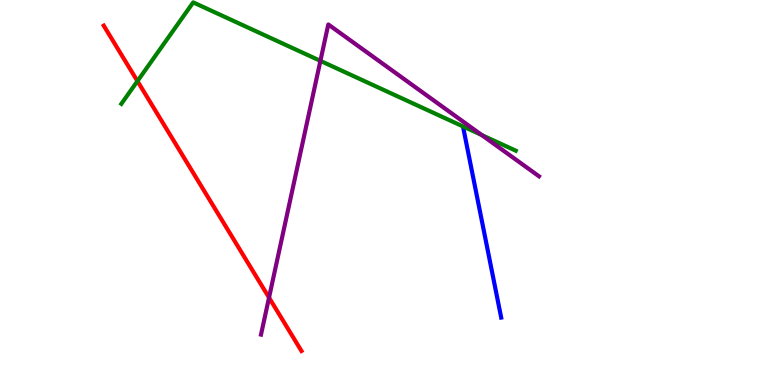[{'lines': ['blue', 'red'], 'intersections': []}, {'lines': ['green', 'red'], 'intersections': [{'x': 1.77, 'y': 7.89}]}, {'lines': ['purple', 'red'], 'intersections': [{'x': 3.47, 'y': 2.27}]}, {'lines': ['blue', 'green'], 'intersections': []}, {'lines': ['blue', 'purple'], 'intersections': []}, {'lines': ['green', 'purple'], 'intersections': [{'x': 4.13, 'y': 8.42}, {'x': 6.22, 'y': 6.49}]}]